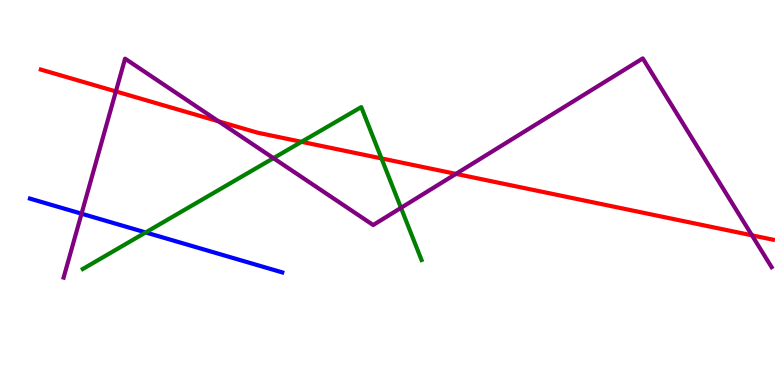[{'lines': ['blue', 'red'], 'intersections': []}, {'lines': ['green', 'red'], 'intersections': [{'x': 3.89, 'y': 6.32}, {'x': 4.92, 'y': 5.89}]}, {'lines': ['purple', 'red'], 'intersections': [{'x': 1.5, 'y': 7.63}, {'x': 2.82, 'y': 6.85}, {'x': 5.88, 'y': 5.48}, {'x': 9.7, 'y': 3.89}]}, {'lines': ['blue', 'green'], 'intersections': [{'x': 1.88, 'y': 3.96}]}, {'lines': ['blue', 'purple'], 'intersections': [{'x': 1.05, 'y': 4.45}]}, {'lines': ['green', 'purple'], 'intersections': [{'x': 3.53, 'y': 5.89}, {'x': 5.17, 'y': 4.6}]}]